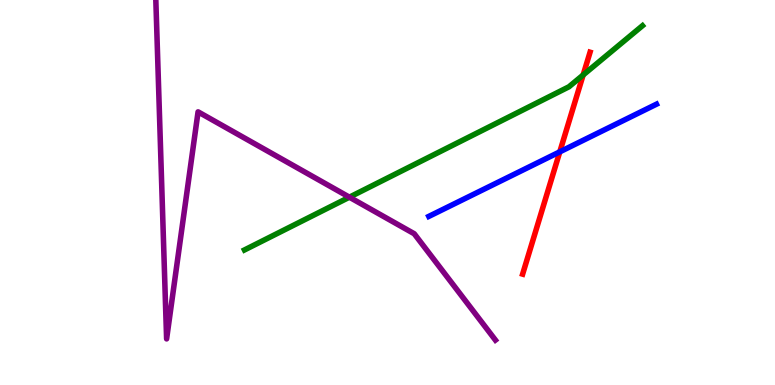[{'lines': ['blue', 'red'], 'intersections': [{'x': 7.22, 'y': 6.06}]}, {'lines': ['green', 'red'], 'intersections': [{'x': 7.52, 'y': 8.05}]}, {'lines': ['purple', 'red'], 'intersections': []}, {'lines': ['blue', 'green'], 'intersections': []}, {'lines': ['blue', 'purple'], 'intersections': []}, {'lines': ['green', 'purple'], 'intersections': [{'x': 4.51, 'y': 4.88}]}]